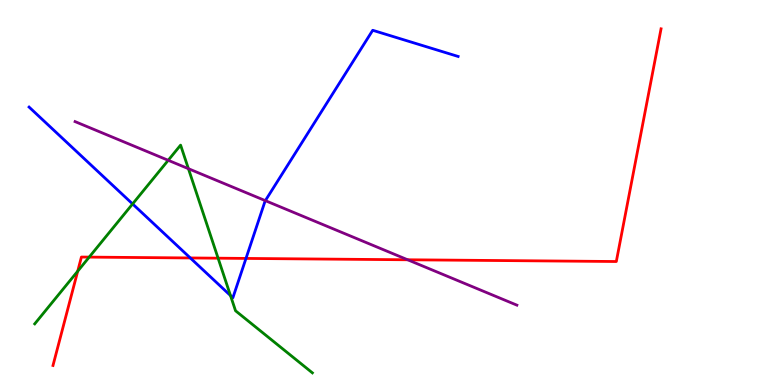[{'lines': ['blue', 'red'], 'intersections': [{'x': 2.46, 'y': 3.3}, {'x': 3.17, 'y': 3.29}]}, {'lines': ['green', 'red'], 'intersections': [{'x': 1.0, 'y': 2.96}, {'x': 1.15, 'y': 3.32}, {'x': 2.81, 'y': 3.29}]}, {'lines': ['purple', 'red'], 'intersections': [{'x': 5.26, 'y': 3.25}]}, {'lines': ['blue', 'green'], 'intersections': [{'x': 1.71, 'y': 4.7}, {'x': 2.97, 'y': 2.32}]}, {'lines': ['blue', 'purple'], 'intersections': [{'x': 3.42, 'y': 4.79}]}, {'lines': ['green', 'purple'], 'intersections': [{'x': 2.17, 'y': 5.84}, {'x': 2.43, 'y': 5.62}]}]